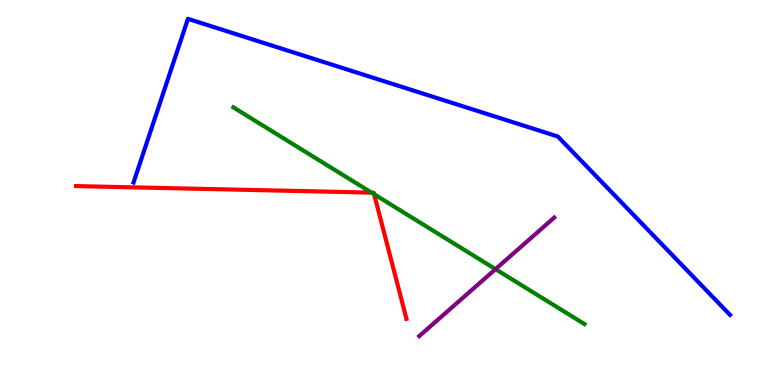[{'lines': ['blue', 'red'], 'intersections': []}, {'lines': ['green', 'red'], 'intersections': [{'x': 4.79, 'y': 5.0}, {'x': 4.83, 'y': 4.96}]}, {'lines': ['purple', 'red'], 'intersections': []}, {'lines': ['blue', 'green'], 'intersections': []}, {'lines': ['blue', 'purple'], 'intersections': []}, {'lines': ['green', 'purple'], 'intersections': [{'x': 6.39, 'y': 3.01}]}]